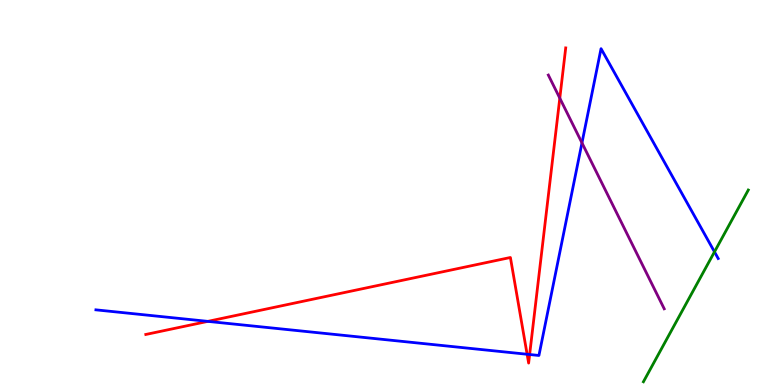[{'lines': ['blue', 'red'], 'intersections': [{'x': 2.68, 'y': 1.65}, {'x': 6.8, 'y': 0.799}, {'x': 6.83, 'y': 0.792}]}, {'lines': ['green', 'red'], 'intersections': []}, {'lines': ['purple', 'red'], 'intersections': [{'x': 7.22, 'y': 7.45}]}, {'lines': ['blue', 'green'], 'intersections': [{'x': 9.22, 'y': 3.46}]}, {'lines': ['blue', 'purple'], 'intersections': [{'x': 7.51, 'y': 6.29}]}, {'lines': ['green', 'purple'], 'intersections': []}]